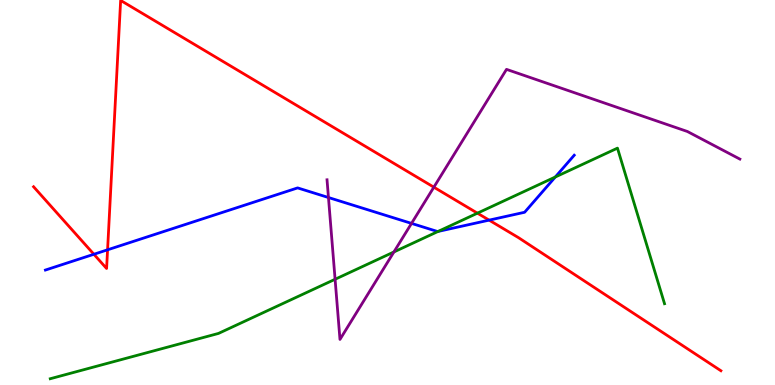[{'lines': ['blue', 'red'], 'intersections': [{'x': 1.21, 'y': 3.4}, {'x': 1.39, 'y': 3.51}, {'x': 6.31, 'y': 4.28}]}, {'lines': ['green', 'red'], 'intersections': [{'x': 6.16, 'y': 4.46}]}, {'lines': ['purple', 'red'], 'intersections': [{'x': 5.6, 'y': 5.14}]}, {'lines': ['blue', 'green'], 'intersections': [{'x': 5.65, 'y': 3.99}, {'x': 7.16, 'y': 5.4}]}, {'lines': ['blue', 'purple'], 'intersections': [{'x': 4.24, 'y': 4.87}, {'x': 5.31, 'y': 4.2}]}, {'lines': ['green', 'purple'], 'intersections': [{'x': 4.32, 'y': 2.75}, {'x': 5.08, 'y': 3.46}]}]